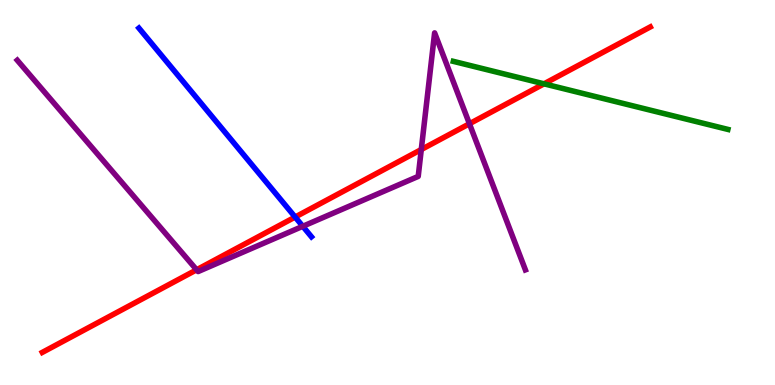[{'lines': ['blue', 'red'], 'intersections': [{'x': 3.81, 'y': 4.36}]}, {'lines': ['green', 'red'], 'intersections': [{'x': 7.02, 'y': 7.82}]}, {'lines': ['purple', 'red'], 'intersections': [{'x': 2.54, 'y': 2.99}, {'x': 5.44, 'y': 6.12}, {'x': 6.06, 'y': 6.79}]}, {'lines': ['blue', 'green'], 'intersections': []}, {'lines': ['blue', 'purple'], 'intersections': [{'x': 3.91, 'y': 4.12}]}, {'lines': ['green', 'purple'], 'intersections': []}]